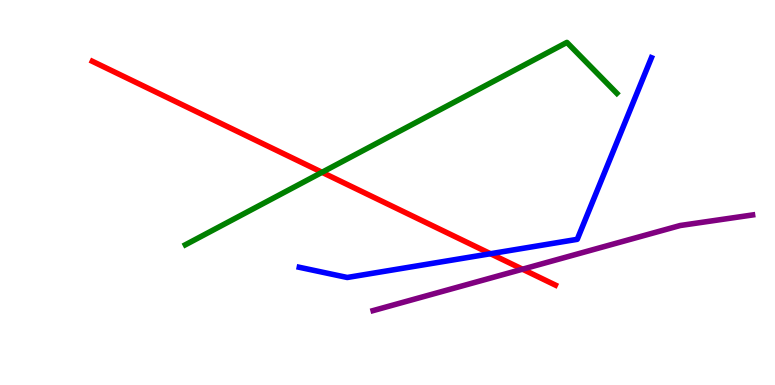[{'lines': ['blue', 'red'], 'intersections': [{'x': 6.33, 'y': 3.41}]}, {'lines': ['green', 'red'], 'intersections': [{'x': 4.16, 'y': 5.52}]}, {'lines': ['purple', 'red'], 'intersections': [{'x': 6.74, 'y': 3.01}]}, {'lines': ['blue', 'green'], 'intersections': []}, {'lines': ['blue', 'purple'], 'intersections': []}, {'lines': ['green', 'purple'], 'intersections': []}]